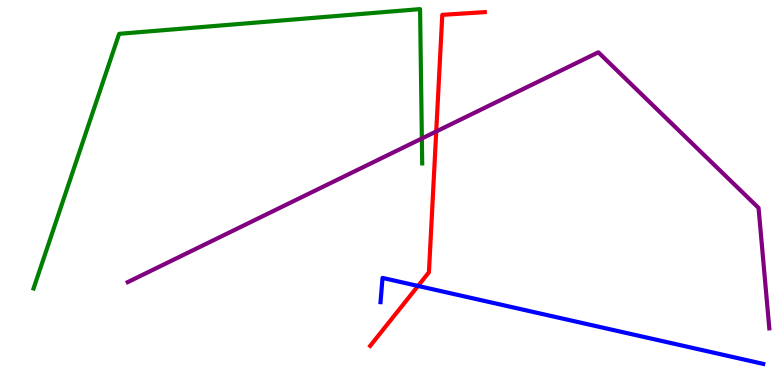[{'lines': ['blue', 'red'], 'intersections': [{'x': 5.39, 'y': 2.57}]}, {'lines': ['green', 'red'], 'intersections': []}, {'lines': ['purple', 'red'], 'intersections': [{'x': 5.63, 'y': 6.59}]}, {'lines': ['blue', 'green'], 'intersections': []}, {'lines': ['blue', 'purple'], 'intersections': []}, {'lines': ['green', 'purple'], 'intersections': [{'x': 5.44, 'y': 6.4}]}]